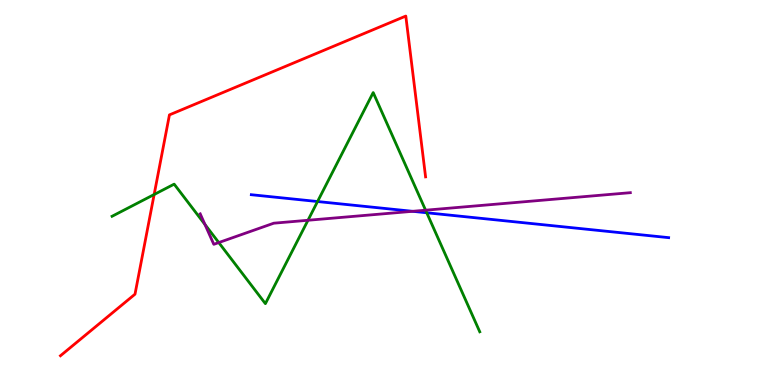[{'lines': ['blue', 'red'], 'intersections': []}, {'lines': ['green', 'red'], 'intersections': [{'x': 1.99, 'y': 4.95}]}, {'lines': ['purple', 'red'], 'intersections': []}, {'lines': ['blue', 'green'], 'intersections': [{'x': 4.1, 'y': 4.77}, {'x': 5.51, 'y': 4.47}]}, {'lines': ['blue', 'purple'], 'intersections': [{'x': 5.32, 'y': 4.51}]}, {'lines': ['green', 'purple'], 'intersections': [{'x': 2.64, 'y': 4.17}, {'x': 2.82, 'y': 3.7}, {'x': 3.97, 'y': 4.28}, {'x': 5.49, 'y': 4.54}]}]